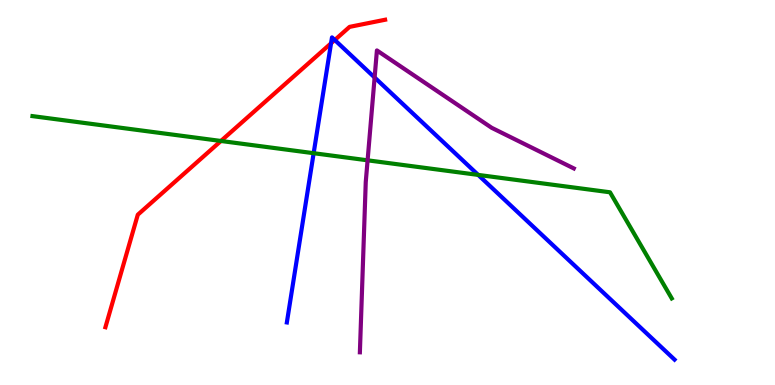[{'lines': ['blue', 'red'], 'intersections': [{'x': 4.27, 'y': 8.87}, {'x': 4.32, 'y': 8.96}]}, {'lines': ['green', 'red'], 'intersections': [{'x': 2.85, 'y': 6.34}]}, {'lines': ['purple', 'red'], 'intersections': []}, {'lines': ['blue', 'green'], 'intersections': [{'x': 4.05, 'y': 6.02}, {'x': 6.17, 'y': 5.46}]}, {'lines': ['blue', 'purple'], 'intersections': [{'x': 4.83, 'y': 7.99}]}, {'lines': ['green', 'purple'], 'intersections': [{'x': 4.74, 'y': 5.84}]}]